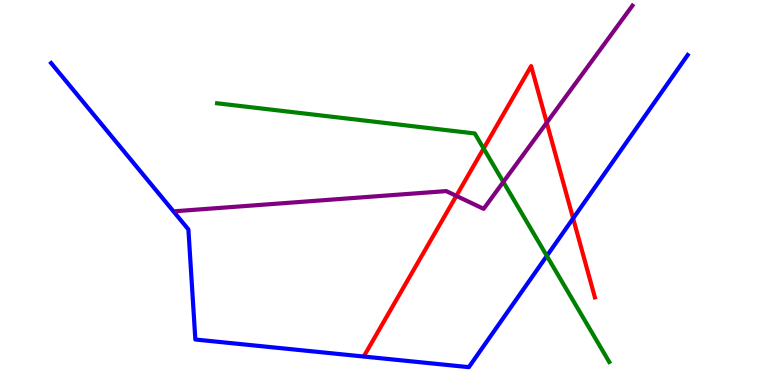[{'lines': ['blue', 'red'], 'intersections': [{'x': 7.4, 'y': 4.33}]}, {'lines': ['green', 'red'], 'intersections': [{'x': 6.24, 'y': 6.14}]}, {'lines': ['purple', 'red'], 'intersections': [{'x': 5.89, 'y': 4.91}, {'x': 7.05, 'y': 6.81}]}, {'lines': ['blue', 'green'], 'intersections': [{'x': 7.06, 'y': 3.35}]}, {'lines': ['blue', 'purple'], 'intersections': []}, {'lines': ['green', 'purple'], 'intersections': [{'x': 6.49, 'y': 5.27}]}]